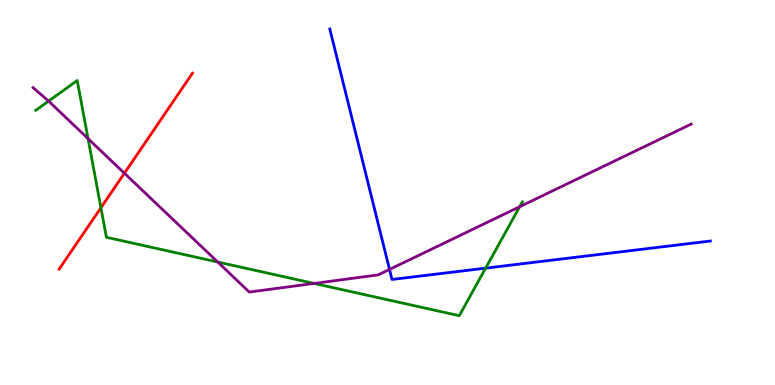[{'lines': ['blue', 'red'], 'intersections': []}, {'lines': ['green', 'red'], 'intersections': [{'x': 1.3, 'y': 4.6}]}, {'lines': ['purple', 'red'], 'intersections': [{'x': 1.61, 'y': 5.5}]}, {'lines': ['blue', 'green'], 'intersections': [{'x': 6.27, 'y': 3.03}]}, {'lines': ['blue', 'purple'], 'intersections': [{'x': 5.03, 'y': 3.0}]}, {'lines': ['green', 'purple'], 'intersections': [{'x': 0.627, 'y': 7.37}, {'x': 1.14, 'y': 6.4}, {'x': 2.81, 'y': 3.19}, {'x': 4.05, 'y': 2.64}, {'x': 6.71, 'y': 4.63}]}]